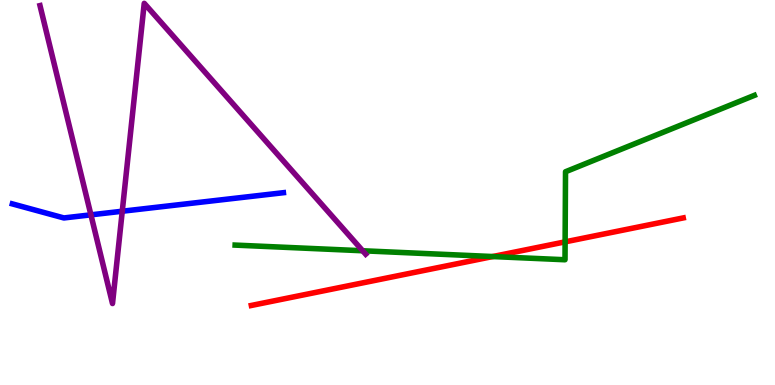[{'lines': ['blue', 'red'], 'intersections': []}, {'lines': ['green', 'red'], 'intersections': [{'x': 6.36, 'y': 3.34}, {'x': 7.29, 'y': 3.72}]}, {'lines': ['purple', 'red'], 'intersections': []}, {'lines': ['blue', 'green'], 'intersections': []}, {'lines': ['blue', 'purple'], 'intersections': [{'x': 1.17, 'y': 4.42}, {'x': 1.58, 'y': 4.51}]}, {'lines': ['green', 'purple'], 'intersections': [{'x': 4.68, 'y': 3.49}]}]